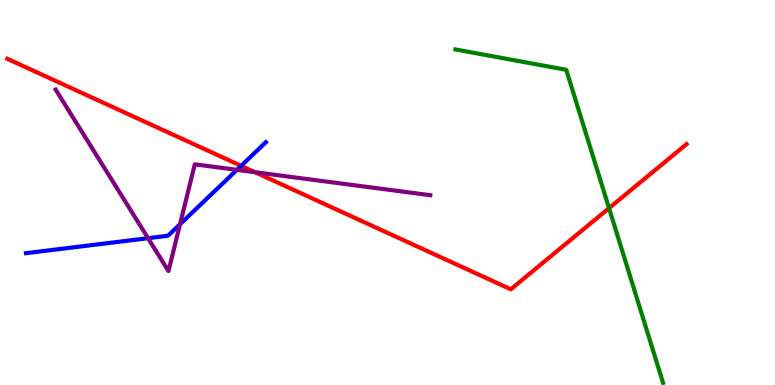[{'lines': ['blue', 'red'], 'intersections': [{'x': 3.11, 'y': 5.69}]}, {'lines': ['green', 'red'], 'intersections': [{'x': 7.86, 'y': 4.59}]}, {'lines': ['purple', 'red'], 'intersections': [{'x': 3.29, 'y': 5.53}]}, {'lines': ['blue', 'green'], 'intersections': []}, {'lines': ['blue', 'purple'], 'intersections': [{'x': 1.91, 'y': 3.81}, {'x': 2.32, 'y': 4.18}, {'x': 3.06, 'y': 5.59}]}, {'lines': ['green', 'purple'], 'intersections': []}]